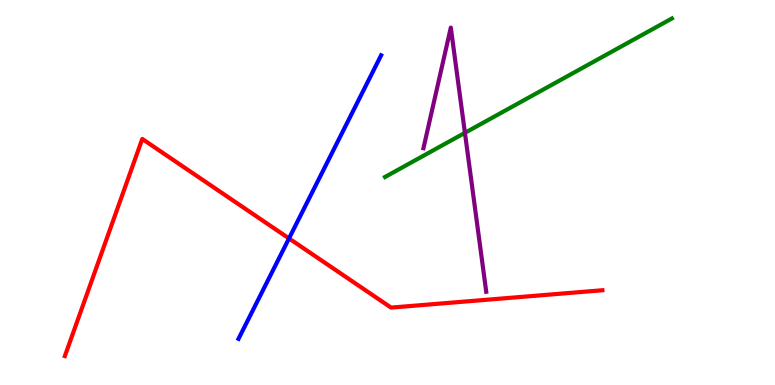[{'lines': ['blue', 'red'], 'intersections': [{'x': 3.73, 'y': 3.81}]}, {'lines': ['green', 'red'], 'intersections': []}, {'lines': ['purple', 'red'], 'intersections': []}, {'lines': ['blue', 'green'], 'intersections': []}, {'lines': ['blue', 'purple'], 'intersections': []}, {'lines': ['green', 'purple'], 'intersections': [{'x': 6.0, 'y': 6.55}]}]